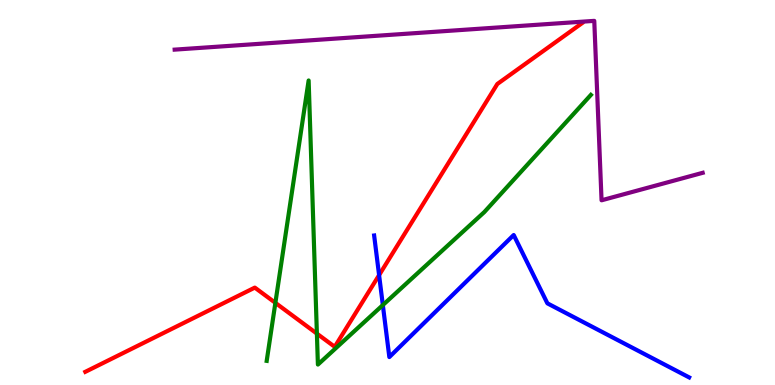[{'lines': ['blue', 'red'], 'intersections': [{'x': 4.89, 'y': 2.85}]}, {'lines': ['green', 'red'], 'intersections': [{'x': 3.55, 'y': 2.13}, {'x': 4.09, 'y': 1.33}]}, {'lines': ['purple', 'red'], 'intersections': []}, {'lines': ['blue', 'green'], 'intersections': [{'x': 4.94, 'y': 2.08}]}, {'lines': ['blue', 'purple'], 'intersections': []}, {'lines': ['green', 'purple'], 'intersections': []}]